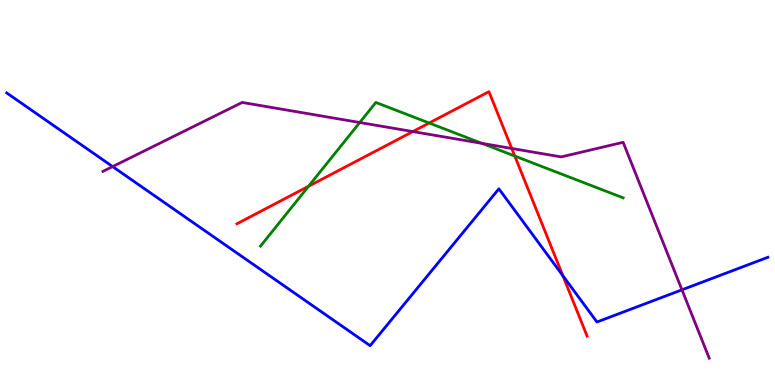[{'lines': ['blue', 'red'], 'intersections': [{'x': 7.26, 'y': 2.84}]}, {'lines': ['green', 'red'], 'intersections': [{'x': 3.98, 'y': 5.16}, {'x': 5.54, 'y': 6.8}, {'x': 6.64, 'y': 5.95}]}, {'lines': ['purple', 'red'], 'intersections': [{'x': 5.33, 'y': 6.58}, {'x': 6.6, 'y': 6.14}]}, {'lines': ['blue', 'green'], 'intersections': []}, {'lines': ['blue', 'purple'], 'intersections': [{'x': 1.45, 'y': 5.67}, {'x': 8.8, 'y': 2.47}]}, {'lines': ['green', 'purple'], 'intersections': [{'x': 4.64, 'y': 6.82}, {'x': 6.22, 'y': 6.28}]}]